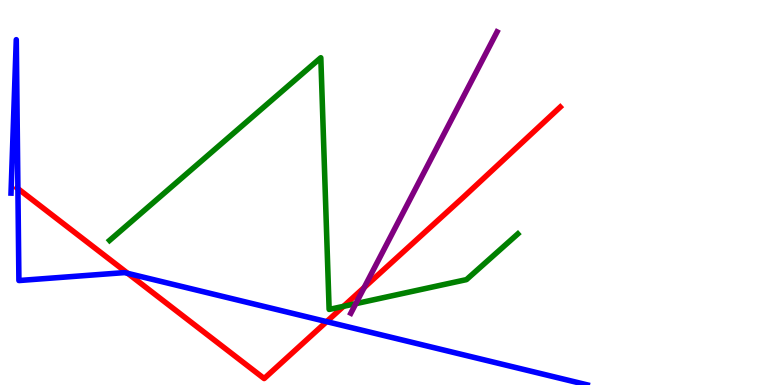[{'lines': ['blue', 'red'], 'intersections': [{'x': 0.231, 'y': 5.1}, {'x': 1.65, 'y': 2.9}, {'x': 4.22, 'y': 1.65}]}, {'lines': ['green', 'red'], 'intersections': [{'x': 4.43, 'y': 2.04}]}, {'lines': ['purple', 'red'], 'intersections': [{'x': 4.7, 'y': 2.53}]}, {'lines': ['blue', 'green'], 'intersections': []}, {'lines': ['blue', 'purple'], 'intersections': []}, {'lines': ['green', 'purple'], 'intersections': [{'x': 4.59, 'y': 2.11}]}]